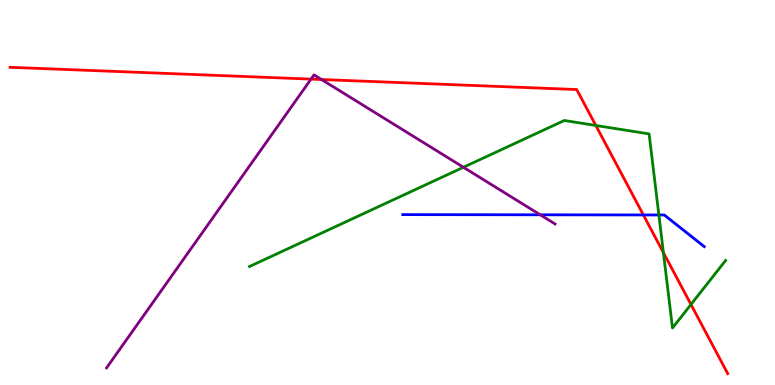[{'lines': ['blue', 'red'], 'intersections': [{'x': 8.3, 'y': 4.42}]}, {'lines': ['green', 'red'], 'intersections': [{'x': 7.69, 'y': 6.74}, {'x': 8.56, 'y': 3.44}, {'x': 8.92, 'y': 2.09}]}, {'lines': ['purple', 'red'], 'intersections': [{'x': 4.01, 'y': 7.95}, {'x': 4.15, 'y': 7.93}]}, {'lines': ['blue', 'green'], 'intersections': [{'x': 8.5, 'y': 4.42}]}, {'lines': ['blue', 'purple'], 'intersections': [{'x': 6.97, 'y': 4.42}]}, {'lines': ['green', 'purple'], 'intersections': [{'x': 5.98, 'y': 5.66}]}]